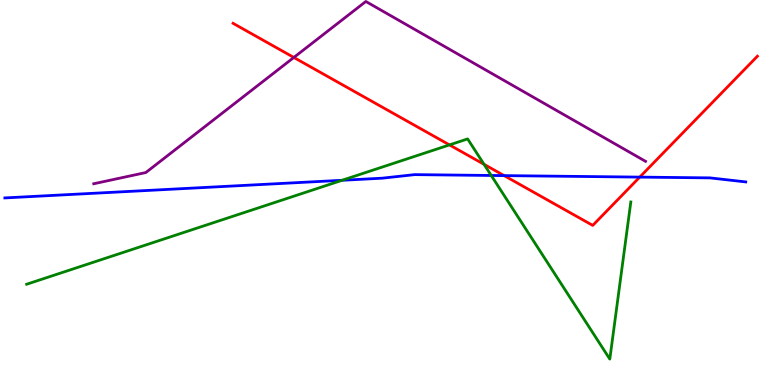[{'lines': ['blue', 'red'], 'intersections': [{'x': 6.5, 'y': 5.44}, {'x': 8.25, 'y': 5.4}]}, {'lines': ['green', 'red'], 'intersections': [{'x': 5.8, 'y': 6.24}, {'x': 6.25, 'y': 5.73}]}, {'lines': ['purple', 'red'], 'intersections': [{'x': 3.79, 'y': 8.51}]}, {'lines': ['blue', 'green'], 'intersections': [{'x': 4.41, 'y': 5.32}, {'x': 6.34, 'y': 5.44}]}, {'lines': ['blue', 'purple'], 'intersections': []}, {'lines': ['green', 'purple'], 'intersections': []}]